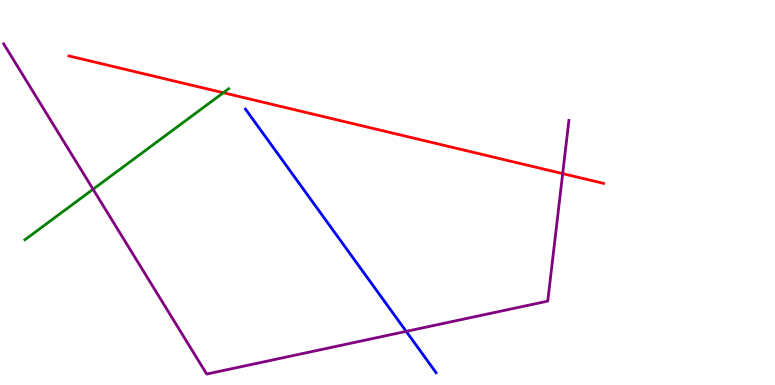[{'lines': ['blue', 'red'], 'intersections': []}, {'lines': ['green', 'red'], 'intersections': [{'x': 2.88, 'y': 7.59}]}, {'lines': ['purple', 'red'], 'intersections': [{'x': 7.26, 'y': 5.49}]}, {'lines': ['blue', 'green'], 'intersections': []}, {'lines': ['blue', 'purple'], 'intersections': [{'x': 5.24, 'y': 1.39}]}, {'lines': ['green', 'purple'], 'intersections': [{'x': 1.2, 'y': 5.08}]}]